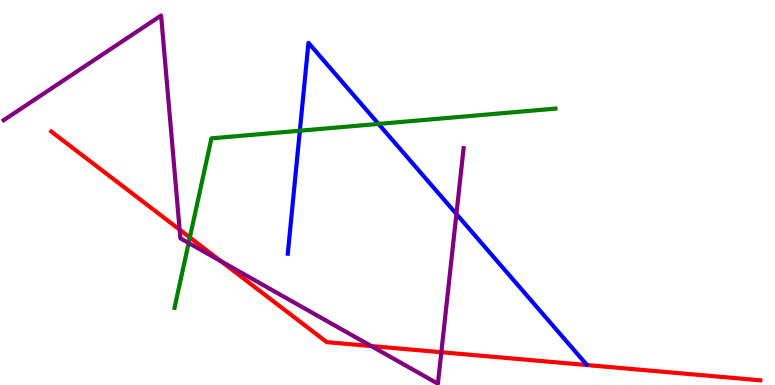[{'lines': ['blue', 'red'], 'intersections': []}, {'lines': ['green', 'red'], 'intersections': [{'x': 2.45, 'y': 3.83}]}, {'lines': ['purple', 'red'], 'intersections': [{'x': 2.32, 'y': 4.04}, {'x': 2.85, 'y': 3.22}, {'x': 4.79, 'y': 1.01}, {'x': 5.69, 'y': 0.851}]}, {'lines': ['blue', 'green'], 'intersections': [{'x': 3.87, 'y': 6.6}, {'x': 4.88, 'y': 6.78}]}, {'lines': ['blue', 'purple'], 'intersections': [{'x': 5.89, 'y': 4.44}]}, {'lines': ['green', 'purple'], 'intersections': [{'x': 2.43, 'y': 3.69}]}]